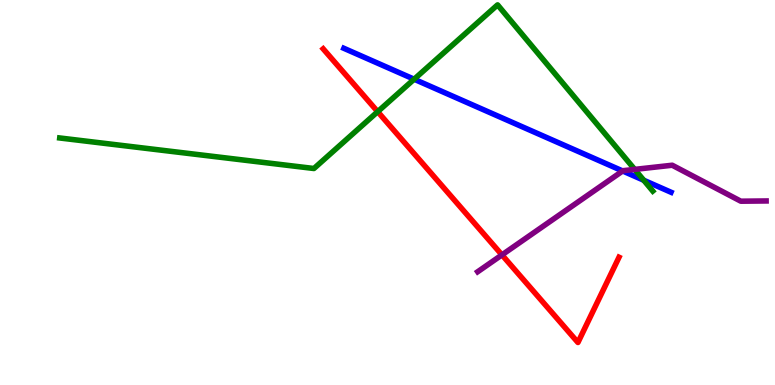[{'lines': ['blue', 'red'], 'intersections': []}, {'lines': ['green', 'red'], 'intersections': [{'x': 4.87, 'y': 7.1}]}, {'lines': ['purple', 'red'], 'intersections': [{'x': 6.48, 'y': 3.38}]}, {'lines': ['blue', 'green'], 'intersections': [{'x': 5.34, 'y': 7.94}, {'x': 8.31, 'y': 5.32}]}, {'lines': ['blue', 'purple'], 'intersections': [{'x': 8.03, 'y': 5.56}]}, {'lines': ['green', 'purple'], 'intersections': [{'x': 8.19, 'y': 5.6}]}]